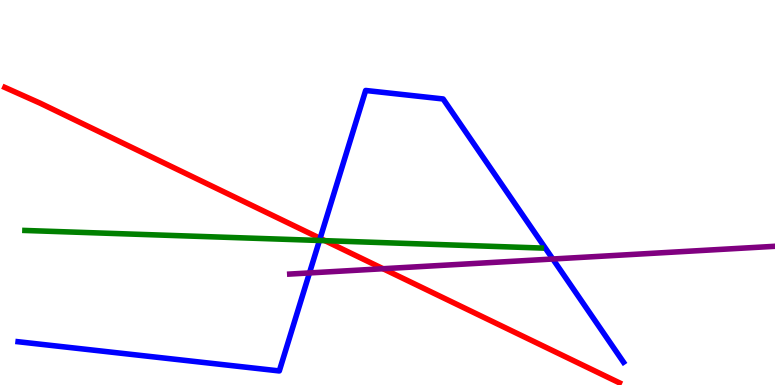[{'lines': ['blue', 'red'], 'intersections': [{'x': 4.13, 'y': 3.81}]}, {'lines': ['green', 'red'], 'intersections': [{'x': 4.19, 'y': 3.75}]}, {'lines': ['purple', 'red'], 'intersections': [{'x': 4.94, 'y': 3.02}]}, {'lines': ['blue', 'green'], 'intersections': [{'x': 4.12, 'y': 3.75}]}, {'lines': ['blue', 'purple'], 'intersections': [{'x': 3.99, 'y': 2.91}, {'x': 7.13, 'y': 3.27}]}, {'lines': ['green', 'purple'], 'intersections': []}]